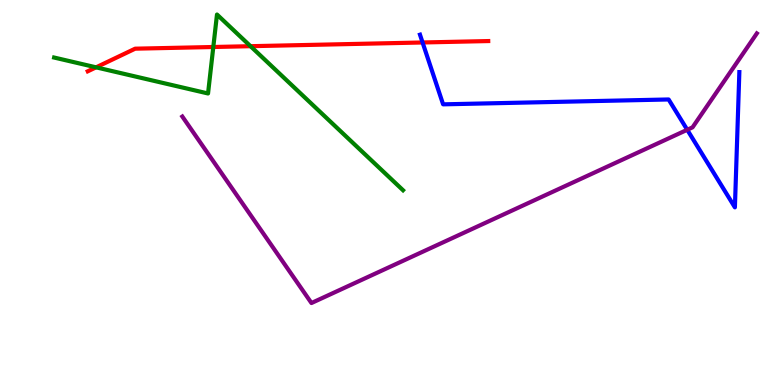[{'lines': ['blue', 'red'], 'intersections': [{'x': 5.45, 'y': 8.9}]}, {'lines': ['green', 'red'], 'intersections': [{'x': 1.24, 'y': 8.25}, {'x': 2.75, 'y': 8.78}, {'x': 3.23, 'y': 8.8}]}, {'lines': ['purple', 'red'], 'intersections': []}, {'lines': ['blue', 'green'], 'intersections': []}, {'lines': ['blue', 'purple'], 'intersections': [{'x': 8.87, 'y': 6.63}]}, {'lines': ['green', 'purple'], 'intersections': []}]